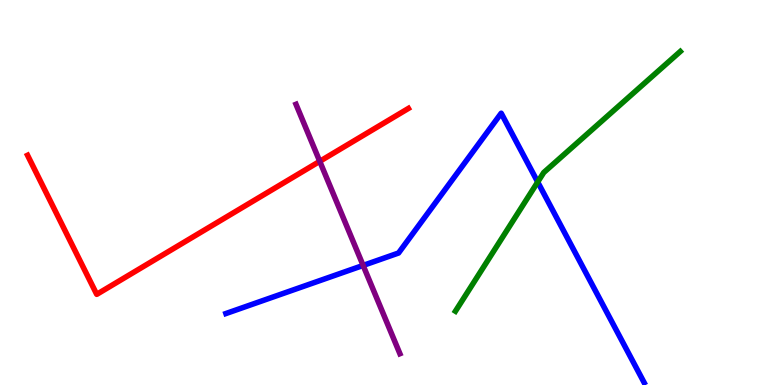[{'lines': ['blue', 'red'], 'intersections': []}, {'lines': ['green', 'red'], 'intersections': []}, {'lines': ['purple', 'red'], 'intersections': [{'x': 4.13, 'y': 5.81}]}, {'lines': ['blue', 'green'], 'intersections': [{'x': 6.94, 'y': 5.27}]}, {'lines': ['blue', 'purple'], 'intersections': [{'x': 4.69, 'y': 3.11}]}, {'lines': ['green', 'purple'], 'intersections': []}]